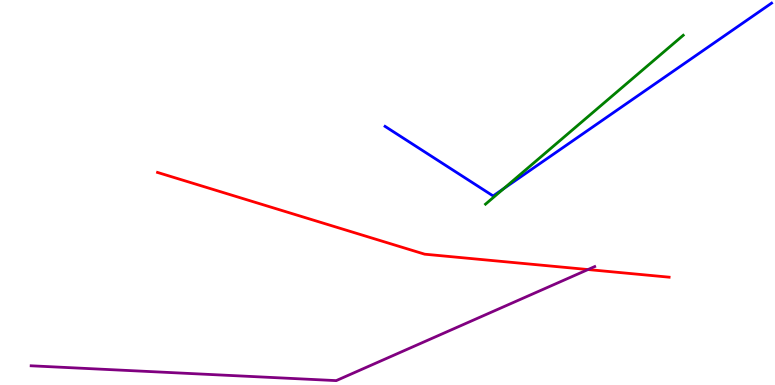[{'lines': ['blue', 'red'], 'intersections': []}, {'lines': ['green', 'red'], 'intersections': []}, {'lines': ['purple', 'red'], 'intersections': [{'x': 7.59, 'y': 3.0}]}, {'lines': ['blue', 'green'], 'intersections': [{'x': 6.5, 'y': 5.1}]}, {'lines': ['blue', 'purple'], 'intersections': []}, {'lines': ['green', 'purple'], 'intersections': []}]